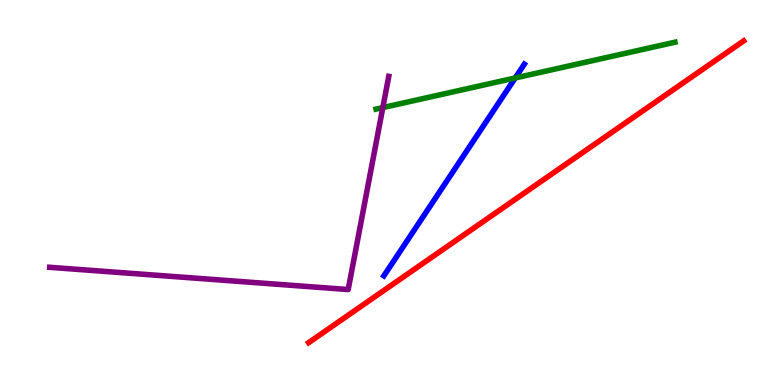[{'lines': ['blue', 'red'], 'intersections': []}, {'lines': ['green', 'red'], 'intersections': []}, {'lines': ['purple', 'red'], 'intersections': []}, {'lines': ['blue', 'green'], 'intersections': [{'x': 6.65, 'y': 7.97}]}, {'lines': ['blue', 'purple'], 'intersections': []}, {'lines': ['green', 'purple'], 'intersections': [{'x': 4.94, 'y': 7.21}]}]